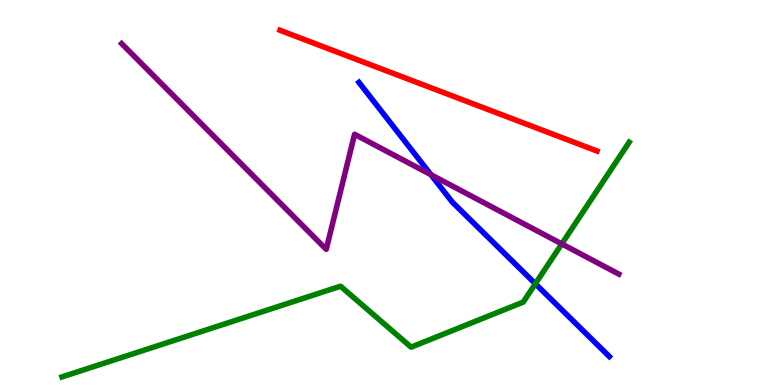[{'lines': ['blue', 'red'], 'intersections': []}, {'lines': ['green', 'red'], 'intersections': []}, {'lines': ['purple', 'red'], 'intersections': []}, {'lines': ['blue', 'green'], 'intersections': [{'x': 6.91, 'y': 2.63}]}, {'lines': ['blue', 'purple'], 'intersections': [{'x': 5.56, 'y': 5.46}]}, {'lines': ['green', 'purple'], 'intersections': [{'x': 7.25, 'y': 3.66}]}]